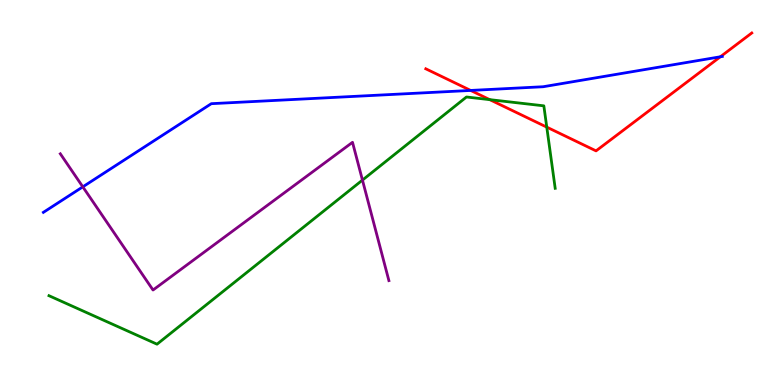[{'lines': ['blue', 'red'], 'intersections': [{'x': 6.07, 'y': 7.65}, {'x': 9.29, 'y': 8.52}]}, {'lines': ['green', 'red'], 'intersections': [{'x': 6.32, 'y': 7.41}, {'x': 7.06, 'y': 6.7}]}, {'lines': ['purple', 'red'], 'intersections': []}, {'lines': ['blue', 'green'], 'intersections': []}, {'lines': ['blue', 'purple'], 'intersections': [{'x': 1.07, 'y': 5.15}]}, {'lines': ['green', 'purple'], 'intersections': [{'x': 4.68, 'y': 5.32}]}]